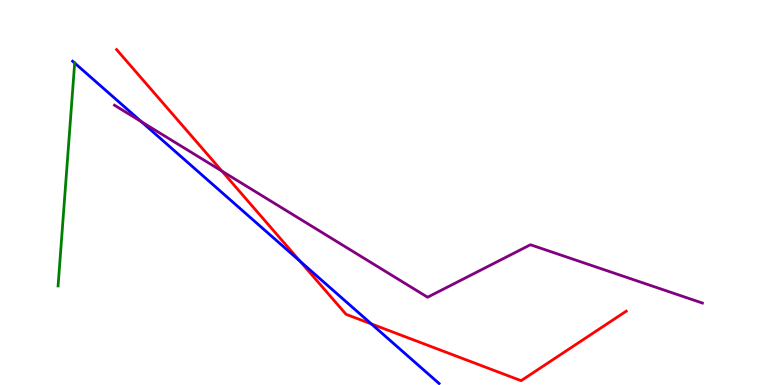[{'lines': ['blue', 'red'], 'intersections': [{'x': 3.87, 'y': 3.21}, {'x': 4.79, 'y': 1.59}]}, {'lines': ['green', 'red'], 'intersections': []}, {'lines': ['purple', 'red'], 'intersections': [{'x': 2.86, 'y': 5.56}]}, {'lines': ['blue', 'green'], 'intersections': [{'x': 0.964, 'y': 8.36}]}, {'lines': ['blue', 'purple'], 'intersections': [{'x': 1.82, 'y': 6.84}]}, {'lines': ['green', 'purple'], 'intersections': []}]